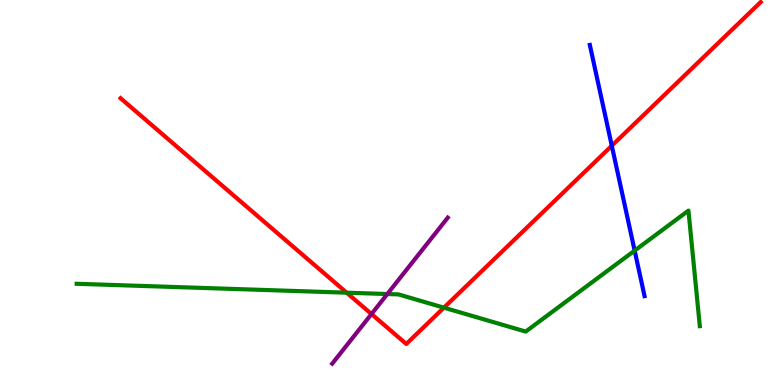[{'lines': ['blue', 'red'], 'intersections': [{'x': 7.89, 'y': 6.21}]}, {'lines': ['green', 'red'], 'intersections': [{'x': 4.47, 'y': 2.4}, {'x': 5.73, 'y': 2.01}]}, {'lines': ['purple', 'red'], 'intersections': [{'x': 4.79, 'y': 1.84}]}, {'lines': ['blue', 'green'], 'intersections': [{'x': 8.19, 'y': 3.49}]}, {'lines': ['blue', 'purple'], 'intersections': []}, {'lines': ['green', 'purple'], 'intersections': [{'x': 5.0, 'y': 2.36}]}]